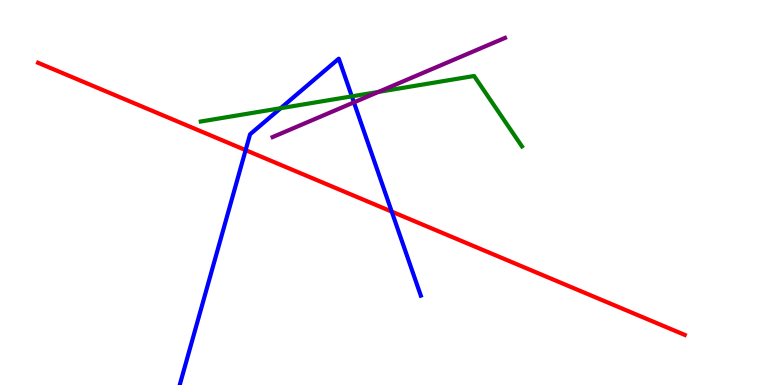[{'lines': ['blue', 'red'], 'intersections': [{'x': 3.17, 'y': 6.1}, {'x': 5.05, 'y': 4.5}]}, {'lines': ['green', 'red'], 'intersections': []}, {'lines': ['purple', 'red'], 'intersections': []}, {'lines': ['blue', 'green'], 'intersections': [{'x': 3.62, 'y': 7.19}, {'x': 4.54, 'y': 7.5}]}, {'lines': ['blue', 'purple'], 'intersections': [{'x': 4.57, 'y': 7.34}]}, {'lines': ['green', 'purple'], 'intersections': [{'x': 4.88, 'y': 7.61}]}]